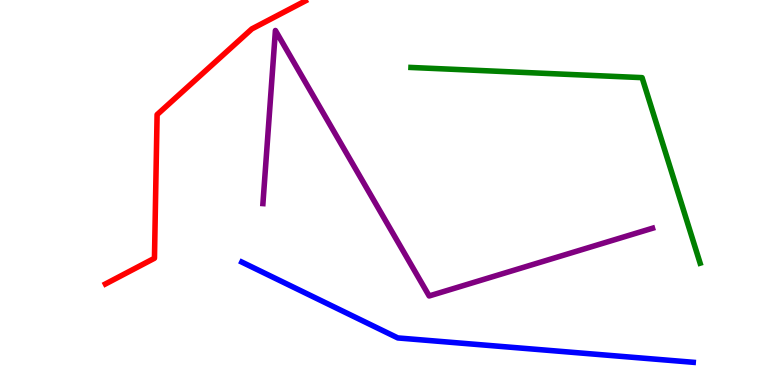[{'lines': ['blue', 'red'], 'intersections': []}, {'lines': ['green', 'red'], 'intersections': []}, {'lines': ['purple', 'red'], 'intersections': []}, {'lines': ['blue', 'green'], 'intersections': []}, {'lines': ['blue', 'purple'], 'intersections': []}, {'lines': ['green', 'purple'], 'intersections': []}]